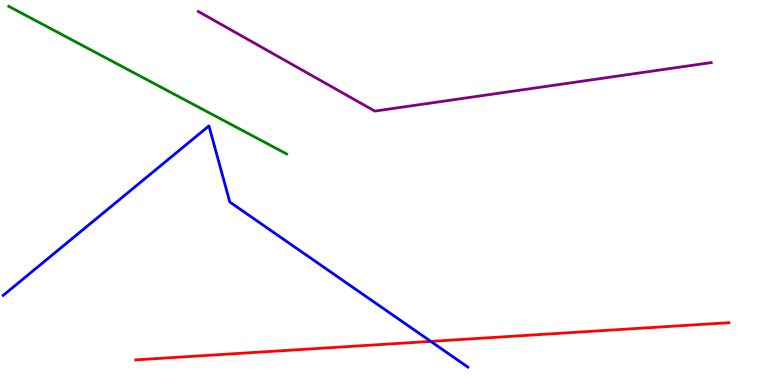[{'lines': ['blue', 'red'], 'intersections': [{'x': 5.56, 'y': 1.13}]}, {'lines': ['green', 'red'], 'intersections': []}, {'lines': ['purple', 'red'], 'intersections': []}, {'lines': ['blue', 'green'], 'intersections': []}, {'lines': ['blue', 'purple'], 'intersections': []}, {'lines': ['green', 'purple'], 'intersections': []}]